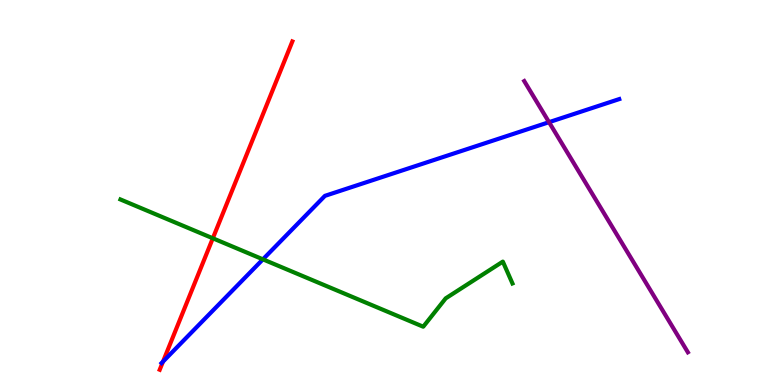[{'lines': ['blue', 'red'], 'intersections': [{'x': 2.1, 'y': 0.608}]}, {'lines': ['green', 'red'], 'intersections': [{'x': 2.75, 'y': 3.81}]}, {'lines': ['purple', 'red'], 'intersections': []}, {'lines': ['blue', 'green'], 'intersections': [{'x': 3.39, 'y': 3.26}]}, {'lines': ['blue', 'purple'], 'intersections': [{'x': 7.08, 'y': 6.83}]}, {'lines': ['green', 'purple'], 'intersections': []}]